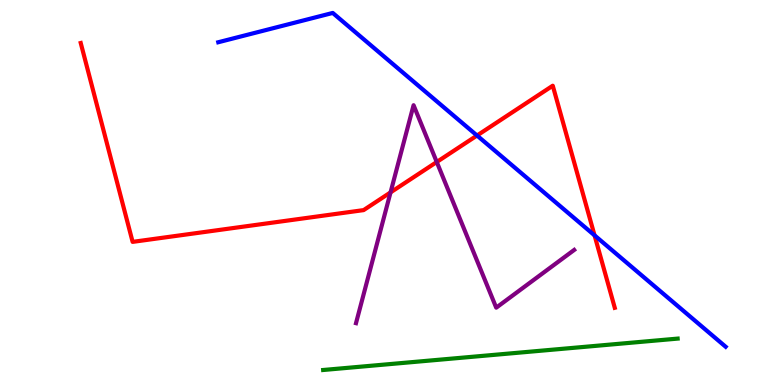[{'lines': ['blue', 'red'], 'intersections': [{'x': 6.16, 'y': 6.48}, {'x': 7.67, 'y': 3.89}]}, {'lines': ['green', 'red'], 'intersections': []}, {'lines': ['purple', 'red'], 'intersections': [{'x': 5.04, 'y': 5.0}, {'x': 5.64, 'y': 5.79}]}, {'lines': ['blue', 'green'], 'intersections': []}, {'lines': ['blue', 'purple'], 'intersections': []}, {'lines': ['green', 'purple'], 'intersections': []}]